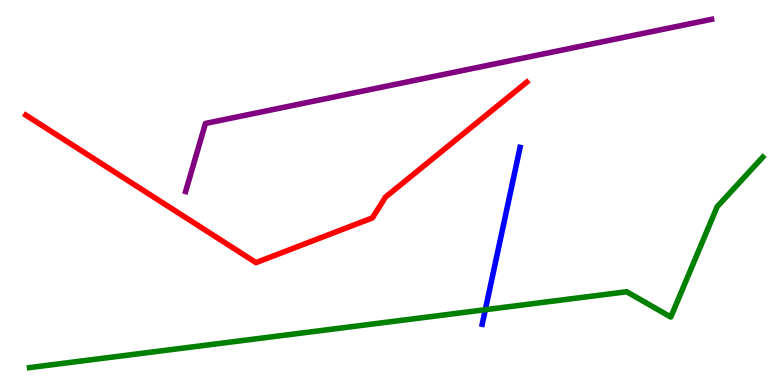[{'lines': ['blue', 'red'], 'intersections': []}, {'lines': ['green', 'red'], 'intersections': []}, {'lines': ['purple', 'red'], 'intersections': []}, {'lines': ['blue', 'green'], 'intersections': [{'x': 6.26, 'y': 1.96}]}, {'lines': ['blue', 'purple'], 'intersections': []}, {'lines': ['green', 'purple'], 'intersections': []}]